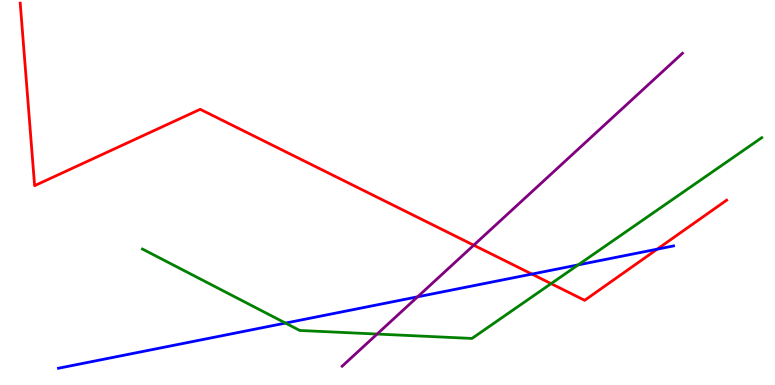[{'lines': ['blue', 'red'], 'intersections': [{'x': 6.86, 'y': 2.88}, {'x': 8.48, 'y': 3.53}]}, {'lines': ['green', 'red'], 'intersections': [{'x': 7.11, 'y': 2.63}]}, {'lines': ['purple', 'red'], 'intersections': [{'x': 6.11, 'y': 3.63}]}, {'lines': ['blue', 'green'], 'intersections': [{'x': 3.68, 'y': 1.61}, {'x': 7.46, 'y': 3.12}]}, {'lines': ['blue', 'purple'], 'intersections': [{'x': 5.39, 'y': 2.29}]}, {'lines': ['green', 'purple'], 'intersections': [{'x': 4.87, 'y': 1.32}]}]